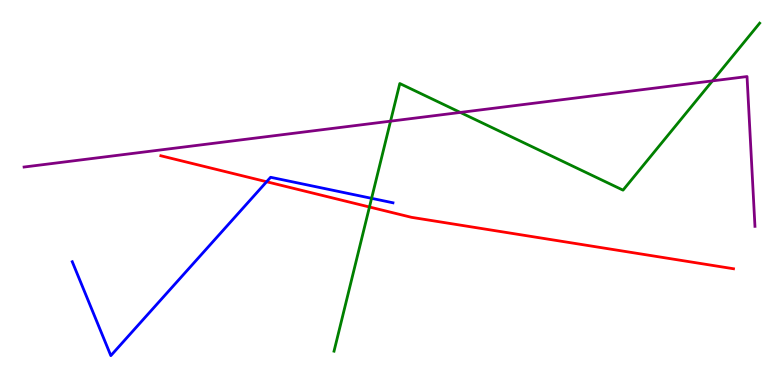[{'lines': ['blue', 'red'], 'intersections': [{'x': 3.44, 'y': 5.28}]}, {'lines': ['green', 'red'], 'intersections': [{'x': 4.77, 'y': 4.62}]}, {'lines': ['purple', 'red'], 'intersections': []}, {'lines': ['blue', 'green'], 'intersections': [{'x': 4.79, 'y': 4.85}]}, {'lines': ['blue', 'purple'], 'intersections': []}, {'lines': ['green', 'purple'], 'intersections': [{'x': 5.04, 'y': 6.85}, {'x': 5.94, 'y': 7.08}, {'x': 9.19, 'y': 7.9}]}]